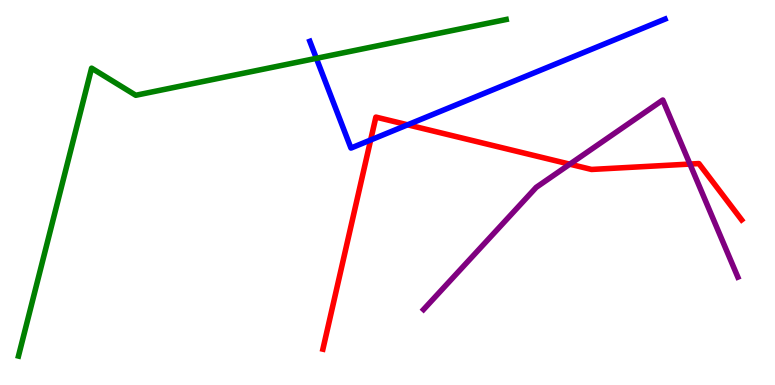[{'lines': ['blue', 'red'], 'intersections': [{'x': 4.78, 'y': 6.36}, {'x': 5.26, 'y': 6.76}]}, {'lines': ['green', 'red'], 'intersections': []}, {'lines': ['purple', 'red'], 'intersections': [{'x': 7.35, 'y': 5.74}, {'x': 8.9, 'y': 5.74}]}, {'lines': ['blue', 'green'], 'intersections': [{'x': 4.08, 'y': 8.49}]}, {'lines': ['blue', 'purple'], 'intersections': []}, {'lines': ['green', 'purple'], 'intersections': []}]